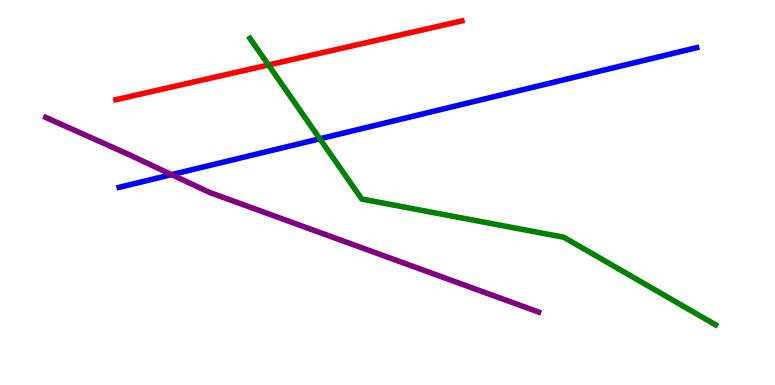[{'lines': ['blue', 'red'], 'intersections': []}, {'lines': ['green', 'red'], 'intersections': [{'x': 3.46, 'y': 8.31}]}, {'lines': ['purple', 'red'], 'intersections': []}, {'lines': ['blue', 'green'], 'intersections': [{'x': 4.13, 'y': 6.39}]}, {'lines': ['blue', 'purple'], 'intersections': [{'x': 2.21, 'y': 5.46}]}, {'lines': ['green', 'purple'], 'intersections': []}]